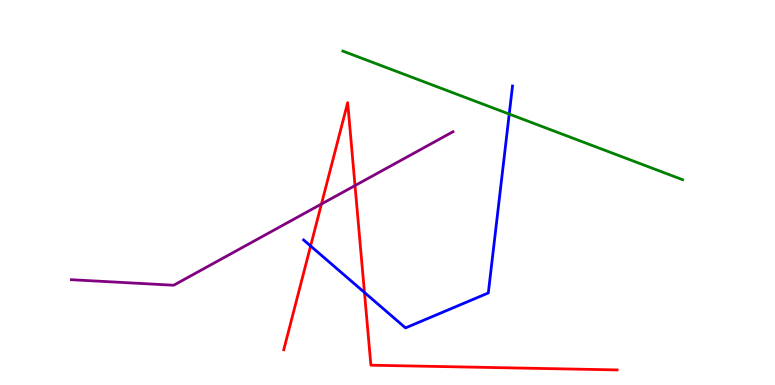[{'lines': ['blue', 'red'], 'intersections': [{'x': 4.01, 'y': 3.61}, {'x': 4.7, 'y': 2.4}]}, {'lines': ['green', 'red'], 'intersections': []}, {'lines': ['purple', 'red'], 'intersections': [{'x': 4.15, 'y': 4.7}, {'x': 4.58, 'y': 5.18}]}, {'lines': ['blue', 'green'], 'intersections': [{'x': 6.57, 'y': 7.04}]}, {'lines': ['blue', 'purple'], 'intersections': []}, {'lines': ['green', 'purple'], 'intersections': []}]